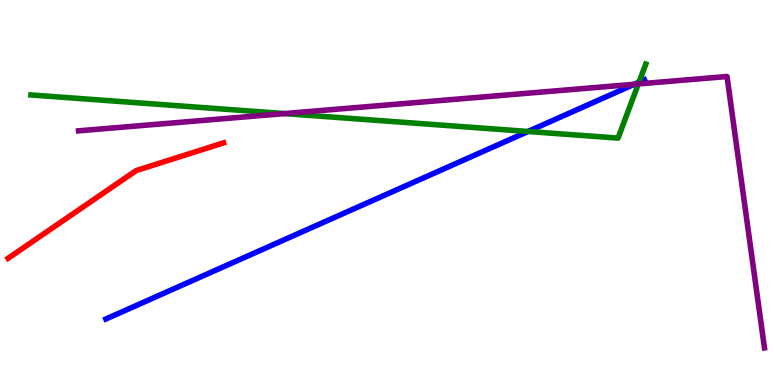[{'lines': ['blue', 'red'], 'intersections': []}, {'lines': ['green', 'red'], 'intersections': []}, {'lines': ['purple', 'red'], 'intersections': []}, {'lines': ['blue', 'green'], 'intersections': [{'x': 6.81, 'y': 6.58}, {'x': 8.25, 'y': 7.87}]}, {'lines': ['blue', 'purple'], 'intersections': [{'x': 8.18, 'y': 7.81}]}, {'lines': ['green', 'purple'], 'intersections': [{'x': 3.67, 'y': 7.05}, {'x': 8.24, 'y': 7.82}]}]